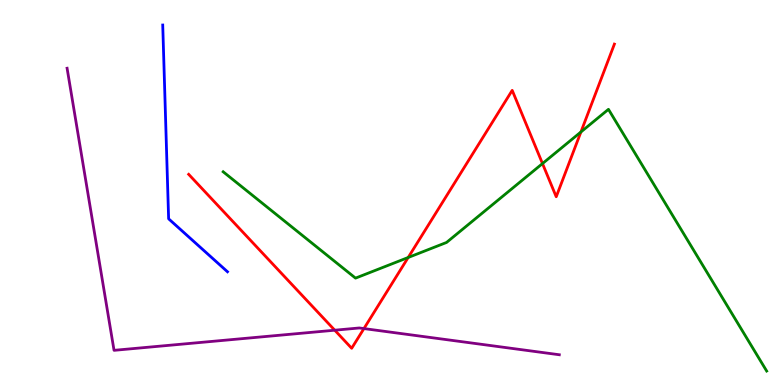[{'lines': ['blue', 'red'], 'intersections': []}, {'lines': ['green', 'red'], 'intersections': [{'x': 5.27, 'y': 3.31}, {'x': 7.0, 'y': 5.75}, {'x': 7.5, 'y': 6.57}]}, {'lines': ['purple', 'red'], 'intersections': [{'x': 4.32, 'y': 1.42}, {'x': 4.7, 'y': 1.47}]}, {'lines': ['blue', 'green'], 'intersections': []}, {'lines': ['blue', 'purple'], 'intersections': []}, {'lines': ['green', 'purple'], 'intersections': []}]